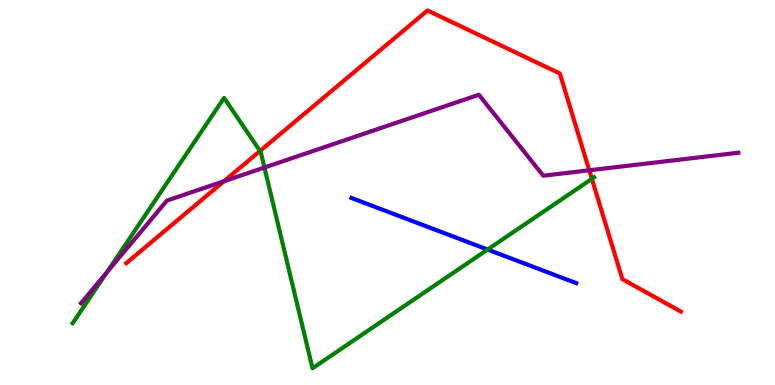[{'lines': ['blue', 'red'], 'intersections': []}, {'lines': ['green', 'red'], 'intersections': [{'x': 3.36, 'y': 6.08}, {'x': 7.64, 'y': 5.35}]}, {'lines': ['purple', 'red'], 'intersections': [{'x': 2.89, 'y': 5.29}, {'x': 7.6, 'y': 5.58}]}, {'lines': ['blue', 'green'], 'intersections': [{'x': 6.29, 'y': 3.52}]}, {'lines': ['blue', 'purple'], 'intersections': []}, {'lines': ['green', 'purple'], 'intersections': [{'x': 1.38, 'y': 2.92}, {'x': 3.41, 'y': 5.65}]}]